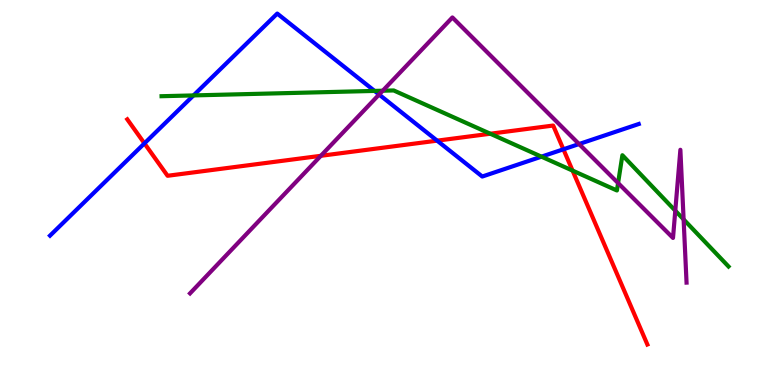[{'lines': ['blue', 'red'], 'intersections': [{'x': 1.86, 'y': 6.28}, {'x': 5.64, 'y': 6.35}, {'x': 7.27, 'y': 6.12}]}, {'lines': ['green', 'red'], 'intersections': [{'x': 6.33, 'y': 6.53}, {'x': 7.39, 'y': 5.57}]}, {'lines': ['purple', 'red'], 'intersections': [{'x': 4.14, 'y': 5.95}]}, {'lines': ['blue', 'green'], 'intersections': [{'x': 2.5, 'y': 7.52}, {'x': 4.83, 'y': 7.64}, {'x': 6.99, 'y': 5.93}]}, {'lines': ['blue', 'purple'], 'intersections': [{'x': 4.89, 'y': 7.54}, {'x': 7.47, 'y': 6.26}]}, {'lines': ['green', 'purple'], 'intersections': [{'x': 4.94, 'y': 7.64}, {'x': 7.98, 'y': 5.25}, {'x': 8.71, 'y': 4.53}, {'x': 8.82, 'y': 4.3}]}]